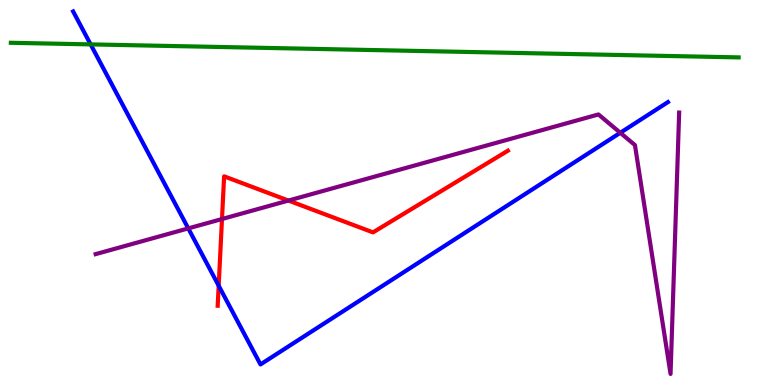[{'lines': ['blue', 'red'], 'intersections': [{'x': 2.82, 'y': 2.58}]}, {'lines': ['green', 'red'], 'intersections': []}, {'lines': ['purple', 'red'], 'intersections': [{'x': 2.86, 'y': 4.31}, {'x': 3.72, 'y': 4.79}]}, {'lines': ['blue', 'green'], 'intersections': [{'x': 1.17, 'y': 8.85}]}, {'lines': ['blue', 'purple'], 'intersections': [{'x': 2.43, 'y': 4.07}, {'x': 8.0, 'y': 6.55}]}, {'lines': ['green', 'purple'], 'intersections': []}]